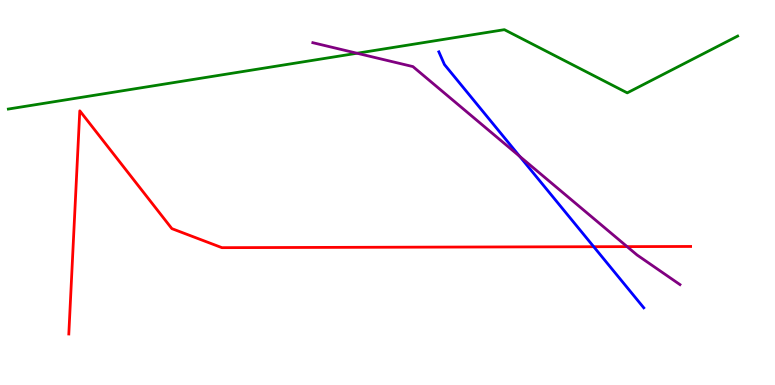[{'lines': ['blue', 'red'], 'intersections': [{'x': 7.66, 'y': 3.59}]}, {'lines': ['green', 'red'], 'intersections': []}, {'lines': ['purple', 'red'], 'intersections': [{'x': 8.09, 'y': 3.59}]}, {'lines': ['blue', 'green'], 'intersections': []}, {'lines': ['blue', 'purple'], 'intersections': [{'x': 6.7, 'y': 5.94}]}, {'lines': ['green', 'purple'], 'intersections': [{'x': 4.61, 'y': 8.62}]}]